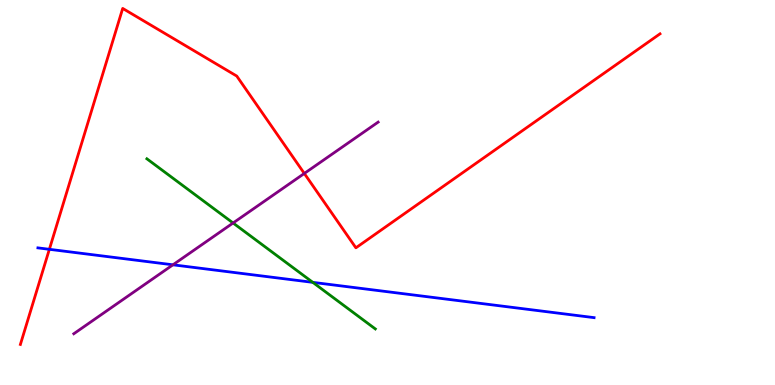[{'lines': ['blue', 'red'], 'intersections': [{'x': 0.637, 'y': 3.52}]}, {'lines': ['green', 'red'], 'intersections': []}, {'lines': ['purple', 'red'], 'intersections': [{'x': 3.93, 'y': 5.49}]}, {'lines': ['blue', 'green'], 'intersections': [{'x': 4.04, 'y': 2.67}]}, {'lines': ['blue', 'purple'], 'intersections': [{'x': 2.23, 'y': 3.12}]}, {'lines': ['green', 'purple'], 'intersections': [{'x': 3.01, 'y': 4.21}]}]